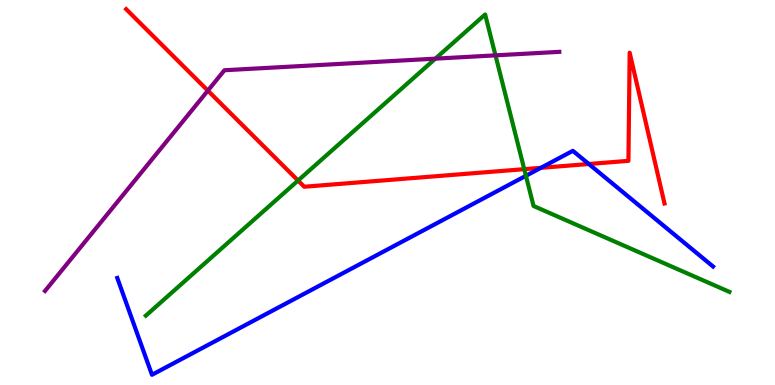[{'lines': ['blue', 'red'], 'intersections': [{'x': 6.98, 'y': 5.64}, {'x': 7.6, 'y': 5.74}]}, {'lines': ['green', 'red'], 'intersections': [{'x': 3.85, 'y': 5.31}, {'x': 6.76, 'y': 5.61}]}, {'lines': ['purple', 'red'], 'intersections': [{'x': 2.68, 'y': 7.65}]}, {'lines': ['blue', 'green'], 'intersections': [{'x': 6.79, 'y': 5.43}]}, {'lines': ['blue', 'purple'], 'intersections': []}, {'lines': ['green', 'purple'], 'intersections': [{'x': 5.62, 'y': 8.48}, {'x': 6.39, 'y': 8.56}]}]